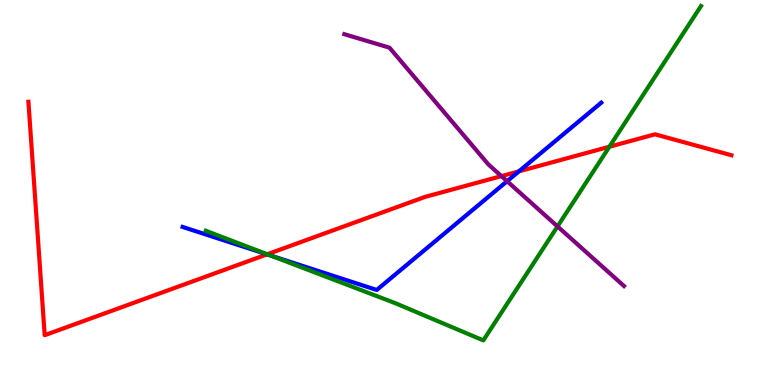[{'lines': ['blue', 'red'], 'intersections': [{'x': 3.45, 'y': 3.39}, {'x': 6.7, 'y': 5.55}]}, {'lines': ['green', 'red'], 'intersections': [{'x': 3.45, 'y': 3.4}, {'x': 7.86, 'y': 6.19}]}, {'lines': ['purple', 'red'], 'intersections': [{'x': 6.47, 'y': 5.43}]}, {'lines': ['blue', 'green'], 'intersections': [{'x': 3.48, 'y': 3.37}]}, {'lines': ['blue', 'purple'], 'intersections': [{'x': 6.54, 'y': 5.29}]}, {'lines': ['green', 'purple'], 'intersections': [{'x': 7.19, 'y': 4.12}]}]